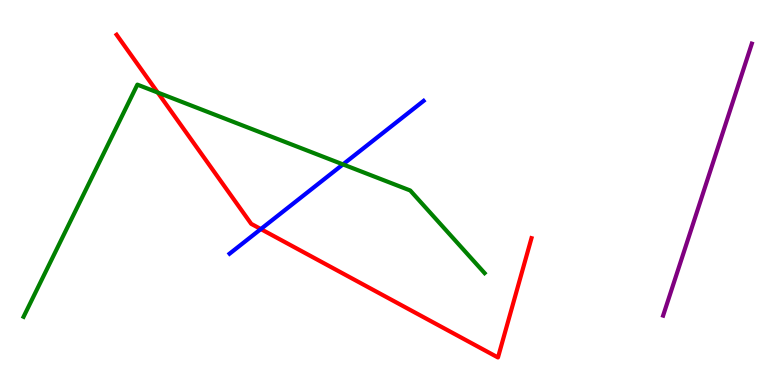[{'lines': ['blue', 'red'], 'intersections': [{'x': 3.37, 'y': 4.05}]}, {'lines': ['green', 'red'], 'intersections': [{'x': 2.04, 'y': 7.6}]}, {'lines': ['purple', 'red'], 'intersections': []}, {'lines': ['blue', 'green'], 'intersections': [{'x': 4.43, 'y': 5.73}]}, {'lines': ['blue', 'purple'], 'intersections': []}, {'lines': ['green', 'purple'], 'intersections': []}]